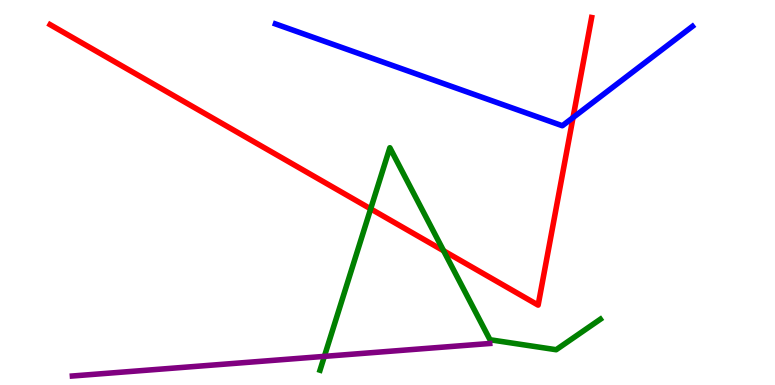[{'lines': ['blue', 'red'], 'intersections': [{'x': 7.39, 'y': 6.95}]}, {'lines': ['green', 'red'], 'intersections': [{'x': 4.78, 'y': 4.57}, {'x': 5.72, 'y': 3.49}]}, {'lines': ['purple', 'red'], 'intersections': []}, {'lines': ['blue', 'green'], 'intersections': []}, {'lines': ['blue', 'purple'], 'intersections': []}, {'lines': ['green', 'purple'], 'intersections': [{'x': 4.19, 'y': 0.744}]}]